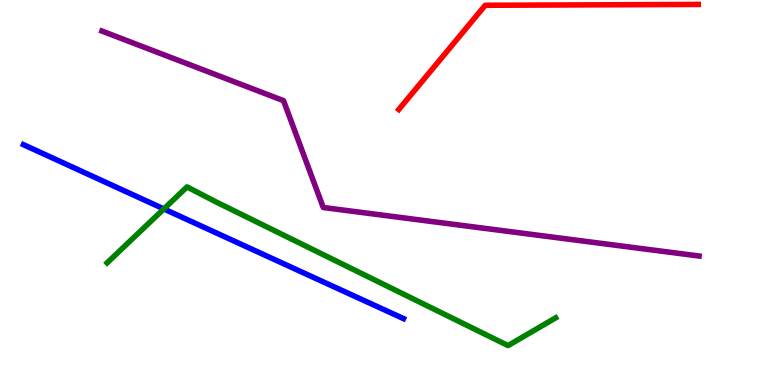[{'lines': ['blue', 'red'], 'intersections': []}, {'lines': ['green', 'red'], 'intersections': []}, {'lines': ['purple', 'red'], 'intersections': []}, {'lines': ['blue', 'green'], 'intersections': [{'x': 2.11, 'y': 4.57}]}, {'lines': ['blue', 'purple'], 'intersections': []}, {'lines': ['green', 'purple'], 'intersections': []}]